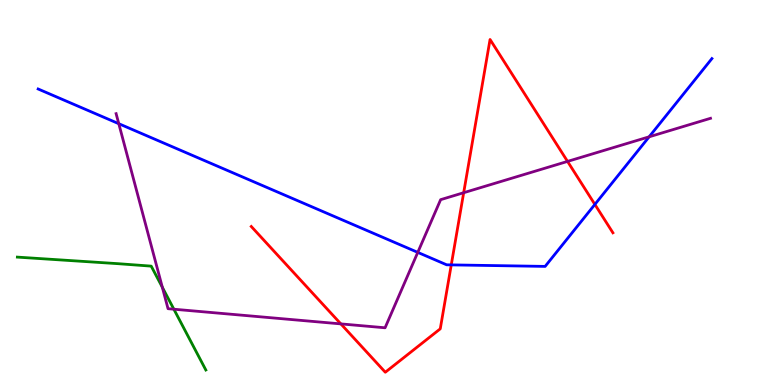[{'lines': ['blue', 'red'], 'intersections': [{'x': 5.82, 'y': 3.12}, {'x': 7.68, 'y': 4.69}]}, {'lines': ['green', 'red'], 'intersections': []}, {'lines': ['purple', 'red'], 'intersections': [{'x': 4.4, 'y': 1.59}, {'x': 5.98, 'y': 4.99}, {'x': 7.32, 'y': 5.81}]}, {'lines': ['blue', 'green'], 'intersections': []}, {'lines': ['blue', 'purple'], 'intersections': [{'x': 1.53, 'y': 6.79}, {'x': 5.39, 'y': 3.44}, {'x': 8.38, 'y': 6.45}]}, {'lines': ['green', 'purple'], 'intersections': [{'x': 2.09, 'y': 2.54}, {'x': 2.24, 'y': 1.97}]}]